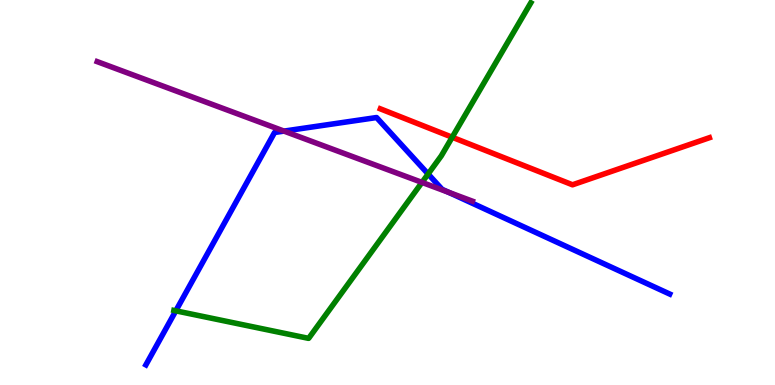[{'lines': ['blue', 'red'], 'intersections': []}, {'lines': ['green', 'red'], 'intersections': [{'x': 5.83, 'y': 6.44}]}, {'lines': ['purple', 'red'], 'intersections': []}, {'lines': ['blue', 'green'], 'intersections': [{'x': 2.27, 'y': 1.93}, {'x': 5.52, 'y': 5.48}]}, {'lines': ['blue', 'purple'], 'intersections': [{'x': 3.66, 'y': 6.59}, {'x': 5.79, 'y': 5.01}]}, {'lines': ['green', 'purple'], 'intersections': [{'x': 5.45, 'y': 5.26}]}]